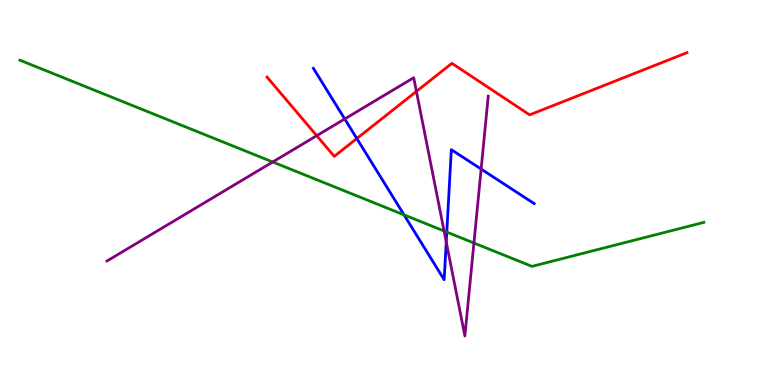[{'lines': ['blue', 'red'], 'intersections': [{'x': 4.6, 'y': 6.4}]}, {'lines': ['green', 'red'], 'intersections': []}, {'lines': ['purple', 'red'], 'intersections': [{'x': 4.09, 'y': 6.48}, {'x': 5.37, 'y': 7.63}]}, {'lines': ['blue', 'green'], 'intersections': [{'x': 5.21, 'y': 4.42}, {'x': 5.76, 'y': 3.97}]}, {'lines': ['blue', 'purple'], 'intersections': [{'x': 4.45, 'y': 6.91}, {'x': 5.76, 'y': 3.72}, {'x': 6.21, 'y': 5.61}]}, {'lines': ['green', 'purple'], 'intersections': [{'x': 3.52, 'y': 5.79}, {'x': 5.73, 'y': 4.0}, {'x': 6.12, 'y': 3.69}]}]